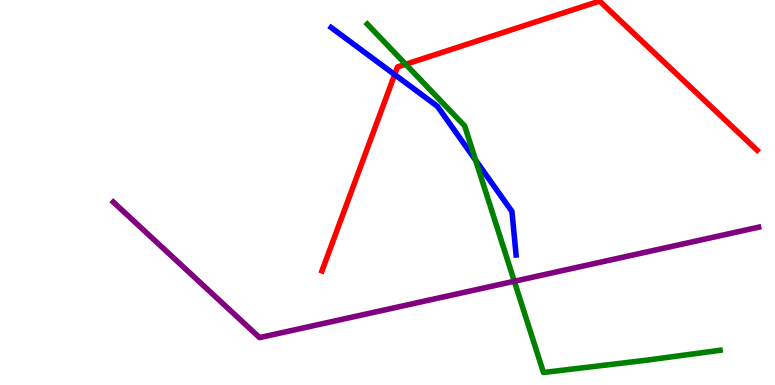[{'lines': ['blue', 'red'], 'intersections': [{'x': 5.09, 'y': 8.06}]}, {'lines': ['green', 'red'], 'intersections': [{'x': 5.23, 'y': 8.33}]}, {'lines': ['purple', 'red'], 'intersections': []}, {'lines': ['blue', 'green'], 'intersections': [{'x': 6.14, 'y': 5.84}]}, {'lines': ['blue', 'purple'], 'intersections': []}, {'lines': ['green', 'purple'], 'intersections': [{'x': 6.64, 'y': 2.69}]}]